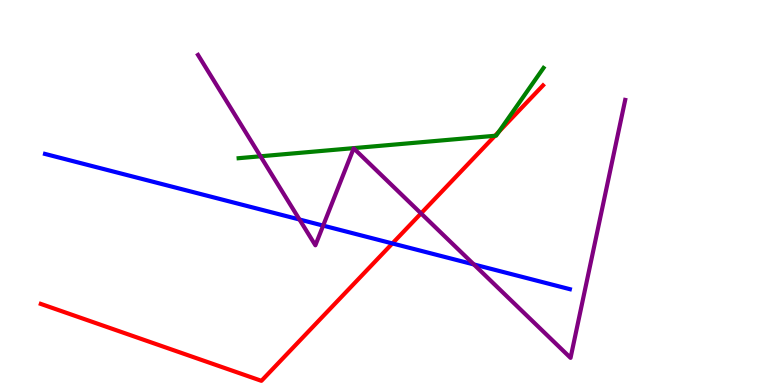[{'lines': ['blue', 'red'], 'intersections': [{'x': 5.06, 'y': 3.68}]}, {'lines': ['green', 'red'], 'intersections': [{'x': 6.39, 'y': 6.47}, {'x': 6.44, 'y': 6.58}]}, {'lines': ['purple', 'red'], 'intersections': [{'x': 5.43, 'y': 4.46}]}, {'lines': ['blue', 'green'], 'intersections': []}, {'lines': ['blue', 'purple'], 'intersections': [{'x': 3.86, 'y': 4.3}, {'x': 4.17, 'y': 4.14}, {'x': 6.11, 'y': 3.13}]}, {'lines': ['green', 'purple'], 'intersections': [{'x': 3.36, 'y': 5.94}]}]